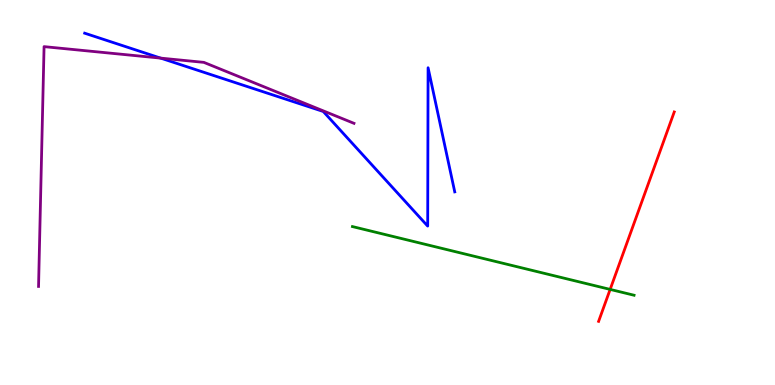[{'lines': ['blue', 'red'], 'intersections': []}, {'lines': ['green', 'red'], 'intersections': [{'x': 7.87, 'y': 2.48}]}, {'lines': ['purple', 'red'], 'intersections': []}, {'lines': ['blue', 'green'], 'intersections': []}, {'lines': ['blue', 'purple'], 'intersections': [{'x': 2.07, 'y': 8.49}]}, {'lines': ['green', 'purple'], 'intersections': []}]